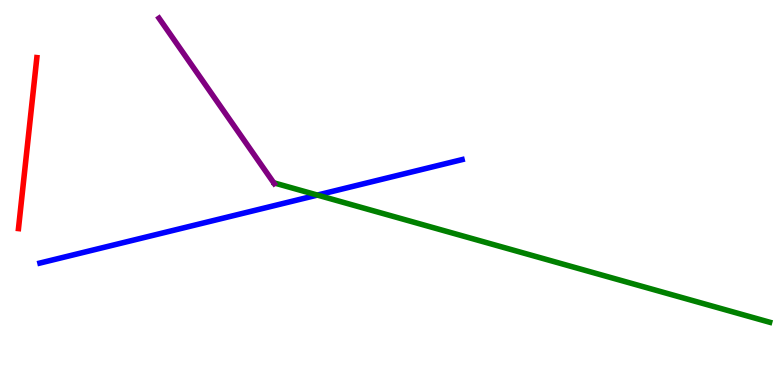[{'lines': ['blue', 'red'], 'intersections': []}, {'lines': ['green', 'red'], 'intersections': []}, {'lines': ['purple', 'red'], 'intersections': []}, {'lines': ['blue', 'green'], 'intersections': [{'x': 4.1, 'y': 4.93}]}, {'lines': ['blue', 'purple'], 'intersections': []}, {'lines': ['green', 'purple'], 'intersections': []}]